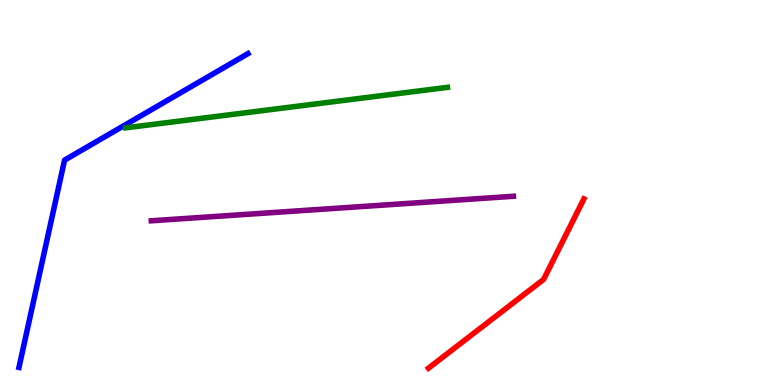[{'lines': ['blue', 'red'], 'intersections': []}, {'lines': ['green', 'red'], 'intersections': []}, {'lines': ['purple', 'red'], 'intersections': []}, {'lines': ['blue', 'green'], 'intersections': []}, {'lines': ['blue', 'purple'], 'intersections': []}, {'lines': ['green', 'purple'], 'intersections': []}]